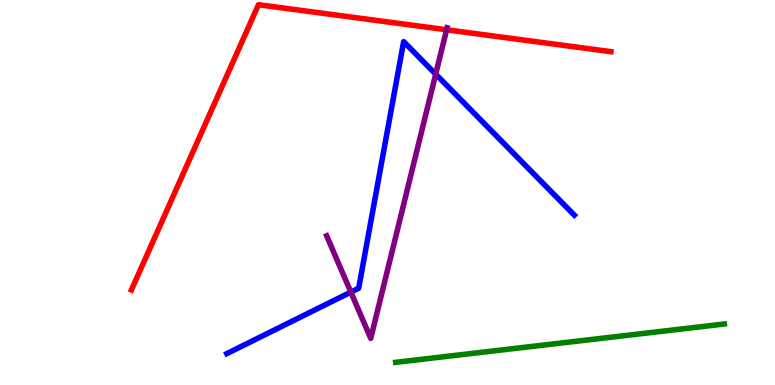[{'lines': ['blue', 'red'], 'intersections': []}, {'lines': ['green', 'red'], 'intersections': []}, {'lines': ['purple', 'red'], 'intersections': [{'x': 5.76, 'y': 9.23}]}, {'lines': ['blue', 'green'], 'intersections': []}, {'lines': ['blue', 'purple'], 'intersections': [{'x': 4.53, 'y': 2.41}, {'x': 5.62, 'y': 8.07}]}, {'lines': ['green', 'purple'], 'intersections': []}]